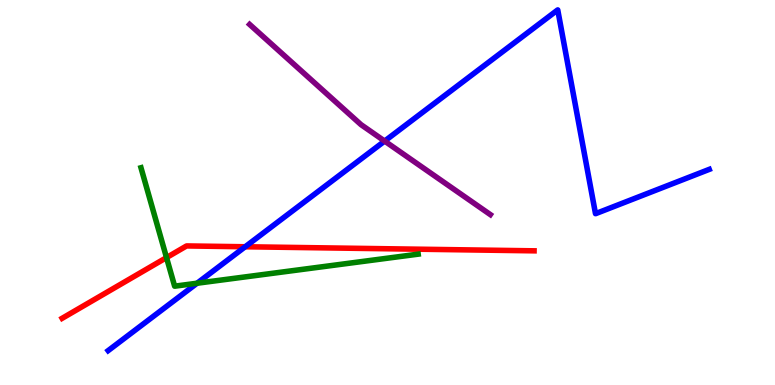[{'lines': ['blue', 'red'], 'intersections': [{'x': 3.16, 'y': 3.59}]}, {'lines': ['green', 'red'], 'intersections': [{'x': 2.15, 'y': 3.31}]}, {'lines': ['purple', 'red'], 'intersections': []}, {'lines': ['blue', 'green'], 'intersections': [{'x': 2.54, 'y': 2.64}]}, {'lines': ['blue', 'purple'], 'intersections': [{'x': 4.96, 'y': 6.34}]}, {'lines': ['green', 'purple'], 'intersections': []}]